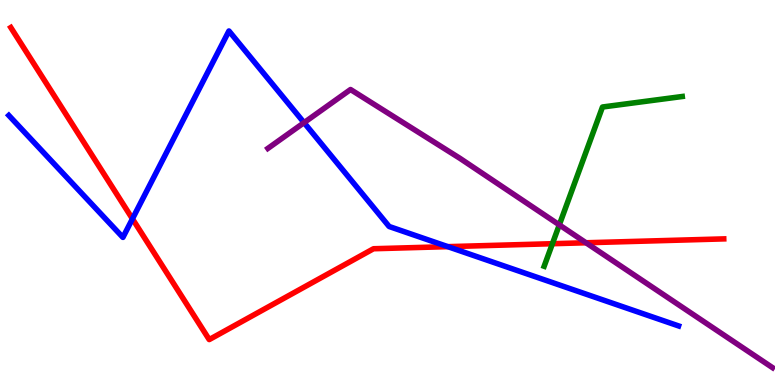[{'lines': ['blue', 'red'], 'intersections': [{'x': 1.71, 'y': 4.32}, {'x': 5.78, 'y': 3.59}]}, {'lines': ['green', 'red'], 'intersections': [{'x': 7.13, 'y': 3.67}]}, {'lines': ['purple', 'red'], 'intersections': [{'x': 7.56, 'y': 3.69}]}, {'lines': ['blue', 'green'], 'intersections': []}, {'lines': ['blue', 'purple'], 'intersections': [{'x': 3.92, 'y': 6.81}]}, {'lines': ['green', 'purple'], 'intersections': [{'x': 7.22, 'y': 4.16}]}]